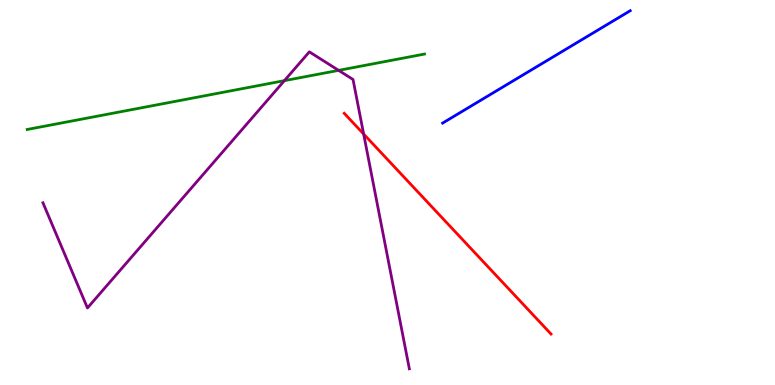[{'lines': ['blue', 'red'], 'intersections': []}, {'lines': ['green', 'red'], 'intersections': []}, {'lines': ['purple', 'red'], 'intersections': [{'x': 4.69, 'y': 6.52}]}, {'lines': ['blue', 'green'], 'intersections': []}, {'lines': ['blue', 'purple'], 'intersections': []}, {'lines': ['green', 'purple'], 'intersections': [{'x': 3.67, 'y': 7.9}, {'x': 4.37, 'y': 8.17}]}]